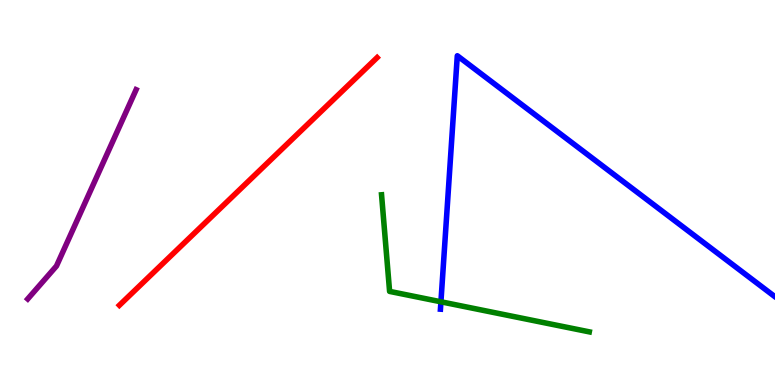[{'lines': ['blue', 'red'], 'intersections': []}, {'lines': ['green', 'red'], 'intersections': []}, {'lines': ['purple', 'red'], 'intersections': []}, {'lines': ['blue', 'green'], 'intersections': [{'x': 5.69, 'y': 2.16}]}, {'lines': ['blue', 'purple'], 'intersections': []}, {'lines': ['green', 'purple'], 'intersections': []}]